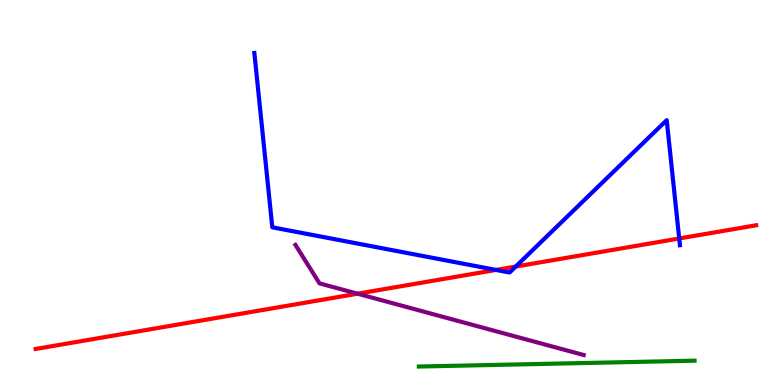[{'lines': ['blue', 'red'], 'intersections': [{'x': 6.4, 'y': 2.99}, {'x': 6.65, 'y': 3.08}, {'x': 8.76, 'y': 3.81}]}, {'lines': ['green', 'red'], 'intersections': []}, {'lines': ['purple', 'red'], 'intersections': [{'x': 4.61, 'y': 2.37}]}, {'lines': ['blue', 'green'], 'intersections': []}, {'lines': ['blue', 'purple'], 'intersections': []}, {'lines': ['green', 'purple'], 'intersections': []}]